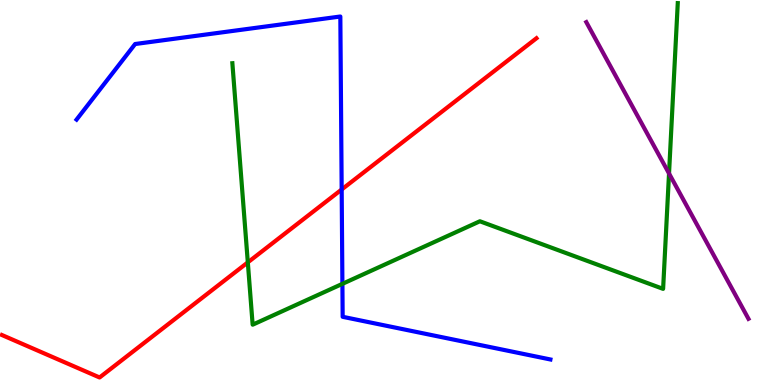[{'lines': ['blue', 'red'], 'intersections': [{'x': 4.41, 'y': 5.08}]}, {'lines': ['green', 'red'], 'intersections': [{'x': 3.2, 'y': 3.18}]}, {'lines': ['purple', 'red'], 'intersections': []}, {'lines': ['blue', 'green'], 'intersections': [{'x': 4.42, 'y': 2.63}]}, {'lines': ['blue', 'purple'], 'intersections': []}, {'lines': ['green', 'purple'], 'intersections': [{'x': 8.63, 'y': 5.49}]}]